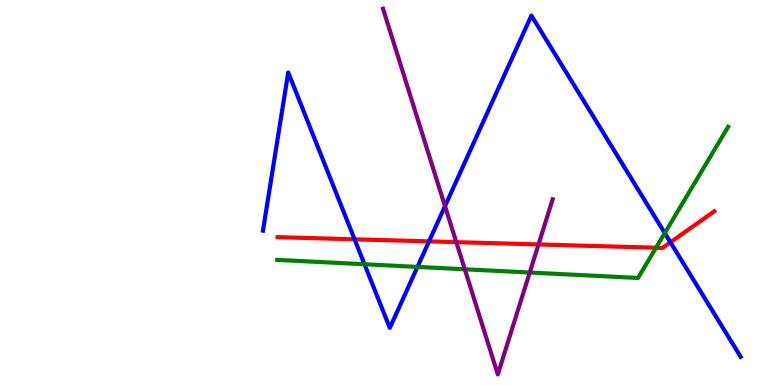[{'lines': ['blue', 'red'], 'intersections': [{'x': 4.58, 'y': 3.78}, {'x': 5.54, 'y': 3.73}, {'x': 8.65, 'y': 3.71}]}, {'lines': ['green', 'red'], 'intersections': [{'x': 8.46, 'y': 3.57}]}, {'lines': ['purple', 'red'], 'intersections': [{'x': 5.89, 'y': 3.71}, {'x': 6.95, 'y': 3.65}]}, {'lines': ['blue', 'green'], 'intersections': [{'x': 4.7, 'y': 3.14}, {'x': 5.39, 'y': 3.07}, {'x': 8.58, 'y': 3.95}]}, {'lines': ['blue', 'purple'], 'intersections': [{'x': 5.74, 'y': 4.65}]}, {'lines': ['green', 'purple'], 'intersections': [{'x': 6.0, 'y': 3.01}, {'x': 6.84, 'y': 2.92}]}]